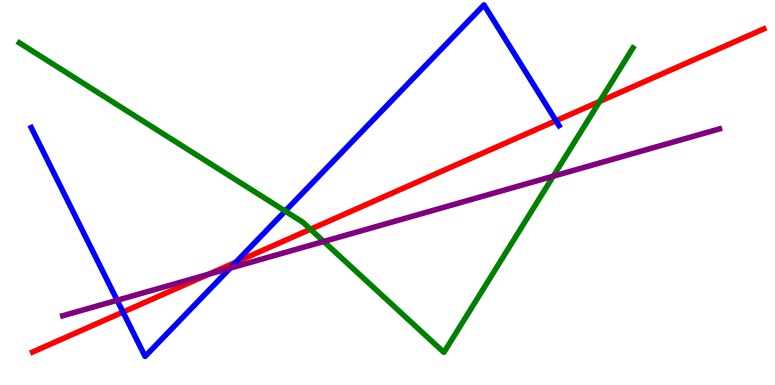[{'lines': ['blue', 'red'], 'intersections': [{'x': 1.59, 'y': 1.89}, {'x': 3.04, 'y': 3.19}, {'x': 7.17, 'y': 6.86}]}, {'lines': ['green', 'red'], 'intersections': [{'x': 4.01, 'y': 4.05}, {'x': 7.74, 'y': 7.37}]}, {'lines': ['purple', 'red'], 'intersections': [{'x': 2.69, 'y': 2.88}]}, {'lines': ['blue', 'green'], 'intersections': [{'x': 3.68, 'y': 4.52}]}, {'lines': ['blue', 'purple'], 'intersections': [{'x': 1.51, 'y': 2.2}, {'x': 2.97, 'y': 3.04}]}, {'lines': ['green', 'purple'], 'intersections': [{'x': 4.18, 'y': 3.73}, {'x': 7.14, 'y': 5.42}]}]